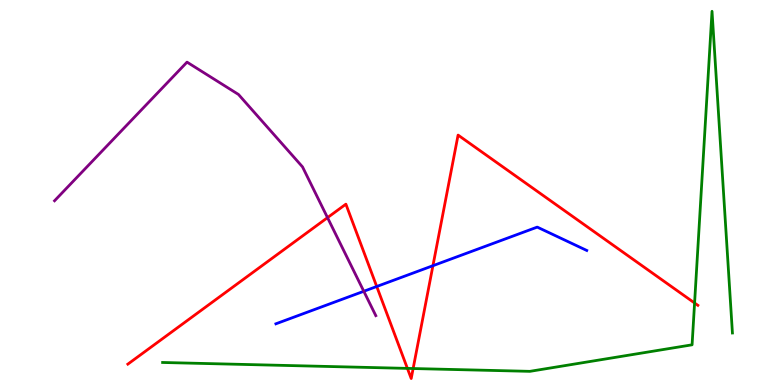[{'lines': ['blue', 'red'], 'intersections': [{'x': 4.86, 'y': 2.56}, {'x': 5.59, 'y': 3.1}]}, {'lines': ['green', 'red'], 'intersections': [{'x': 5.26, 'y': 0.431}, {'x': 5.33, 'y': 0.428}, {'x': 8.96, 'y': 2.13}]}, {'lines': ['purple', 'red'], 'intersections': [{'x': 4.23, 'y': 4.35}]}, {'lines': ['blue', 'green'], 'intersections': []}, {'lines': ['blue', 'purple'], 'intersections': [{'x': 4.69, 'y': 2.43}]}, {'lines': ['green', 'purple'], 'intersections': []}]